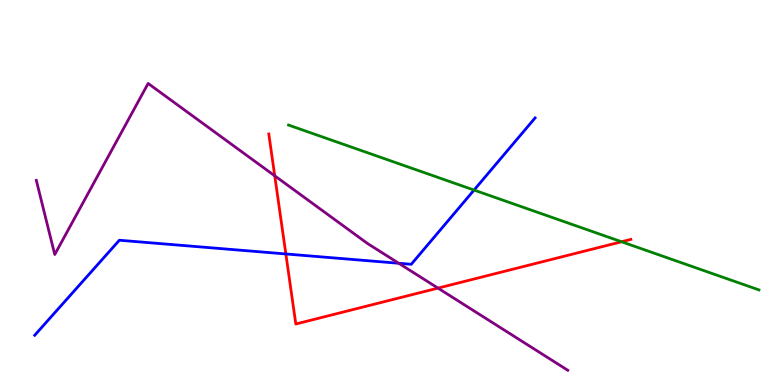[{'lines': ['blue', 'red'], 'intersections': [{'x': 3.69, 'y': 3.4}]}, {'lines': ['green', 'red'], 'intersections': [{'x': 8.02, 'y': 3.72}]}, {'lines': ['purple', 'red'], 'intersections': [{'x': 3.55, 'y': 5.43}, {'x': 5.65, 'y': 2.52}]}, {'lines': ['blue', 'green'], 'intersections': [{'x': 6.12, 'y': 5.06}]}, {'lines': ['blue', 'purple'], 'intersections': [{'x': 5.15, 'y': 3.16}]}, {'lines': ['green', 'purple'], 'intersections': []}]